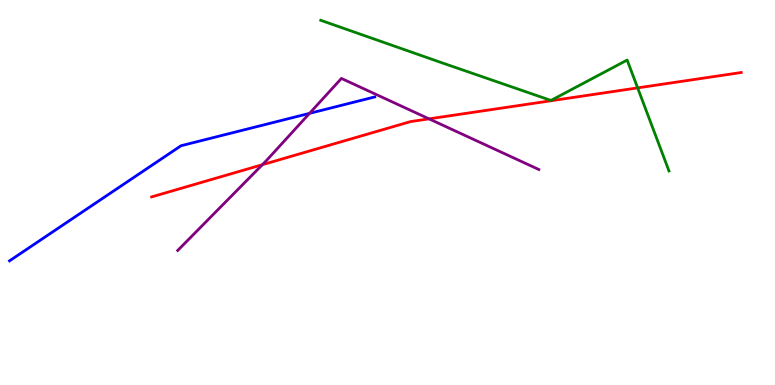[{'lines': ['blue', 'red'], 'intersections': []}, {'lines': ['green', 'red'], 'intersections': [{'x': 8.23, 'y': 7.72}]}, {'lines': ['purple', 'red'], 'intersections': [{'x': 3.39, 'y': 5.72}, {'x': 5.54, 'y': 6.91}]}, {'lines': ['blue', 'green'], 'intersections': []}, {'lines': ['blue', 'purple'], 'intersections': [{'x': 3.99, 'y': 7.06}]}, {'lines': ['green', 'purple'], 'intersections': []}]